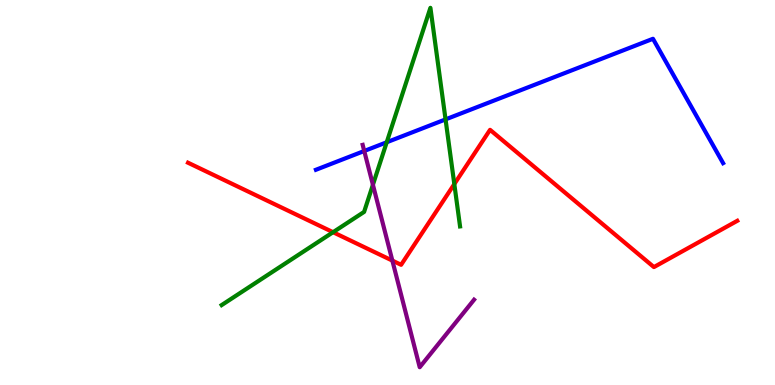[{'lines': ['blue', 'red'], 'intersections': []}, {'lines': ['green', 'red'], 'intersections': [{'x': 4.3, 'y': 3.97}, {'x': 5.86, 'y': 5.22}]}, {'lines': ['purple', 'red'], 'intersections': [{'x': 5.06, 'y': 3.23}]}, {'lines': ['blue', 'green'], 'intersections': [{'x': 4.99, 'y': 6.31}, {'x': 5.75, 'y': 6.9}]}, {'lines': ['blue', 'purple'], 'intersections': [{'x': 4.7, 'y': 6.08}]}, {'lines': ['green', 'purple'], 'intersections': [{'x': 4.81, 'y': 5.2}]}]